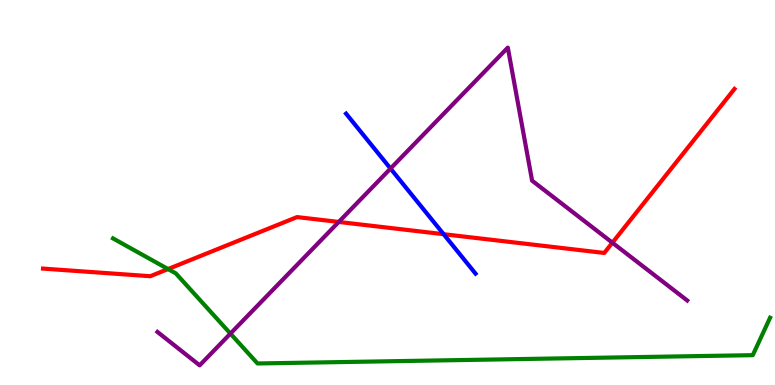[{'lines': ['blue', 'red'], 'intersections': [{'x': 5.72, 'y': 3.92}]}, {'lines': ['green', 'red'], 'intersections': [{'x': 2.17, 'y': 3.01}]}, {'lines': ['purple', 'red'], 'intersections': [{'x': 4.37, 'y': 4.24}, {'x': 7.9, 'y': 3.7}]}, {'lines': ['blue', 'green'], 'intersections': []}, {'lines': ['blue', 'purple'], 'intersections': [{'x': 5.04, 'y': 5.62}]}, {'lines': ['green', 'purple'], 'intersections': [{'x': 2.97, 'y': 1.34}]}]